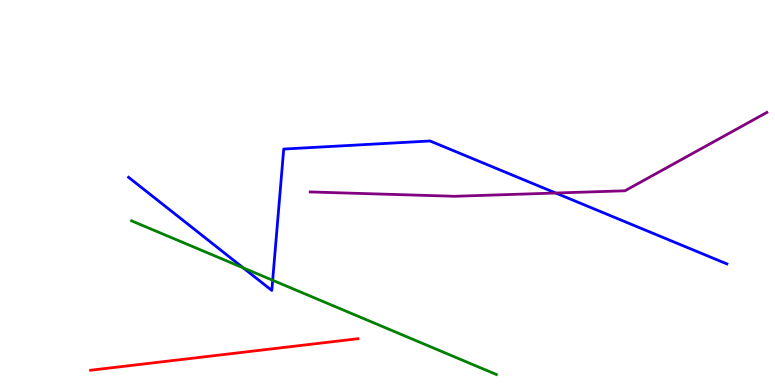[{'lines': ['blue', 'red'], 'intersections': []}, {'lines': ['green', 'red'], 'intersections': []}, {'lines': ['purple', 'red'], 'intersections': []}, {'lines': ['blue', 'green'], 'intersections': [{'x': 3.14, 'y': 3.04}, {'x': 3.52, 'y': 2.72}]}, {'lines': ['blue', 'purple'], 'intersections': [{'x': 7.17, 'y': 4.99}]}, {'lines': ['green', 'purple'], 'intersections': []}]